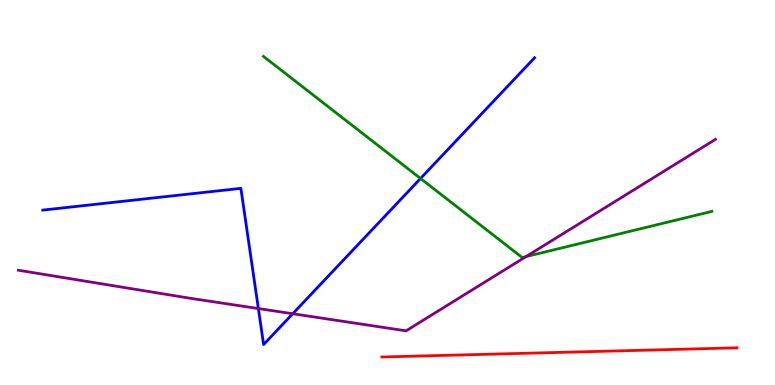[{'lines': ['blue', 'red'], 'intersections': []}, {'lines': ['green', 'red'], 'intersections': []}, {'lines': ['purple', 'red'], 'intersections': []}, {'lines': ['blue', 'green'], 'intersections': [{'x': 5.43, 'y': 5.36}]}, {'lines': ['blue', 'purple'], 'intersections': [{'x': 3.33, 'y': 1.99}, {'x': 3.78, 'y': 1.85}]}, {'lines': ['green', 'purple'], 'intersections': [{'x': 6.79, 'y': 3.33}]}]